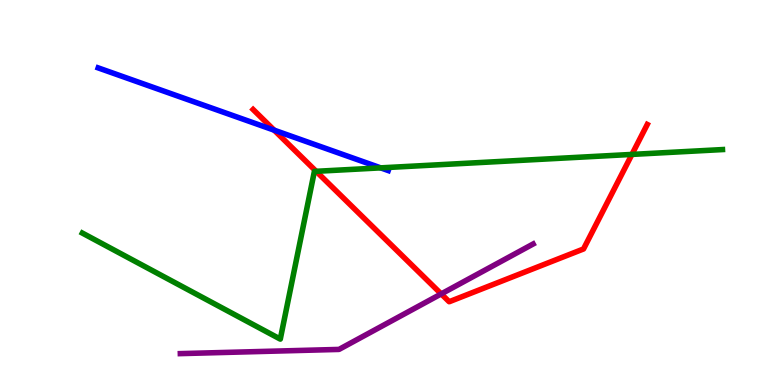[{'lines': ['blue', 'red'], 'intersections': [{'x': 3.54, 'y': 6.62}]}, {'lines': ['green', 'red'], 'intersections': [{'x': 4.08, 'y': 5.55}, {'x': 8.15, 'y': 5.99}]}, {'lines': ['purple', 'red'], 'intersections': [{'x': 5.69, 'y': 2.37}]}, {'lines': ['blue', 'green'], 'intersections': [{'x': 4.91, 'y': 5.64}]}, {'lines': ['blue', 'purple'], 'intersections': []}, {'lines': ['green', 'purple'], 'intersections': []}]